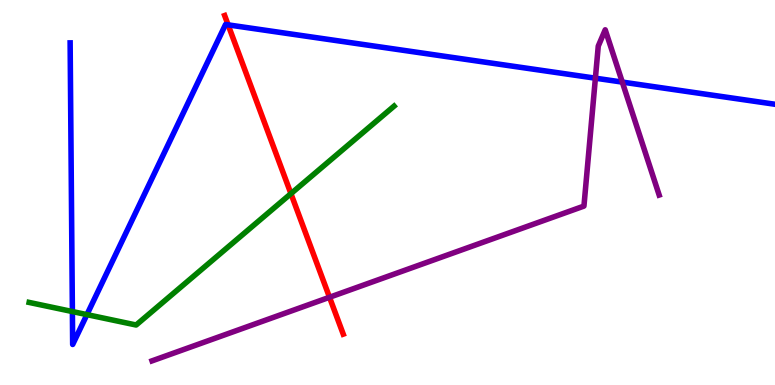[{'lines': ['blue', 'red'], 'intersections': [{'x': 2.94, 'y': 9.35}]}, {'lines': ['green', 'red'], 'intersections': [{'x': 3.75, 'y': 4.97}]}, {'lines': ['purple', 'red'], 'intersections': [{'x': 4.25, 'y': 2.28}]}, {'lines': ['blue', 'green'], 'intersections': [{'x': 0.934, 'y': 1.91}, {'x': 1.12, 'y': 1.83}]}, {'lines': ['blue', 'purple'], 'intersections': [{'x': 7.68, 'y': 7.97}, {'x': 8.03, 'y': 7.87}]}, {'lines': ['green', 'purple'], 'intersections': []}]